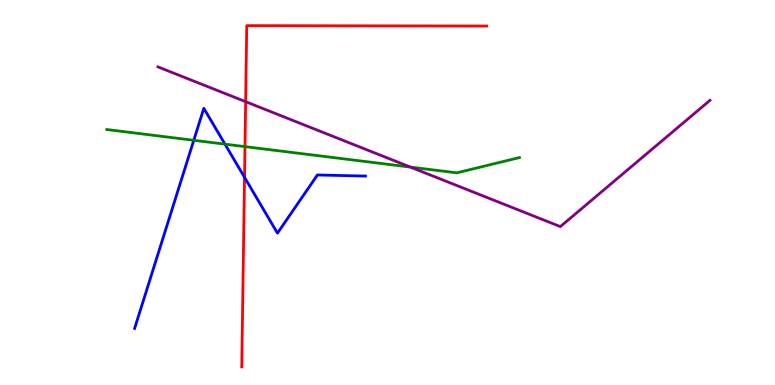[{'lines': ['blue', 'red'], 'intersections': [{'x': 3.16, 'y': 5.39}]}, {'lines': ['green', 'red'], 'intersections': [{'x': 3.16, 'y': 6.19}]}, {'lines': ['purple', 'red'], 'intersections': [{'x': 3.17, 'y': 7.36}]}, {'lines': ['blue', 'green'], 'intersections': [{'x': 2.5, 'y': 6.36}, {'x': 2.9, 'y': 6.26}]}, {'lines': ['blue', 'purple'], 'intersections': []}, {'lines': ['green', 'purple'], 'intersections': [{'x': 5.3, 'y': 5.66}]}]